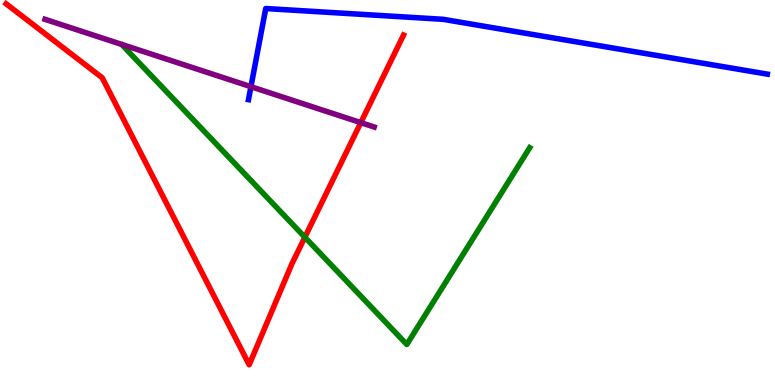[{'lines': ['blue', 'red'], 'intersections': []}, {'lines': ['green', 'red'], 'intersections': [{'x': 3.93, 'y': 3.84}]}, {'lines': ['purple', 'red'], 'intersections': [{'x': 4.66, 'y': 6.81}]}, {'lines': ['blue', 'green'], 'intersections': []}, {'lines': ['blue', 'purple'], 'intersections': [{'x': 3.24, 'y': 7.75}]}, {'lines': ['green', 'purple'], 'intersections': []}]